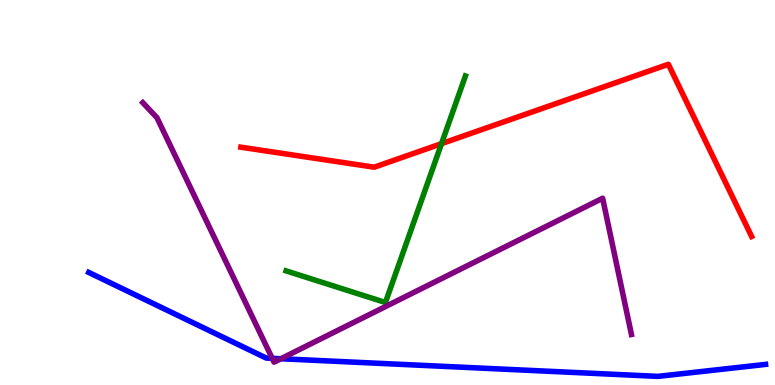[{'lines': ['blue', 'red'], 'intersections': []}, {'lines': ['green', 'red'], 'intersections': [{'x': 5.7, 'y': 6.27}]}, {'lines': ['purple', 'red'], 'intersections': []}, {'lines': ['blue', 'green'], 'intersections': []}, {'lines': ['blue', 'purple'], 'intersections': [{'x': 3.51, 'y': 0.693}, {'x': 3.62, 'y': 0.682}]}, {'lines': ['green', 'purple'], 'intersections': []}]